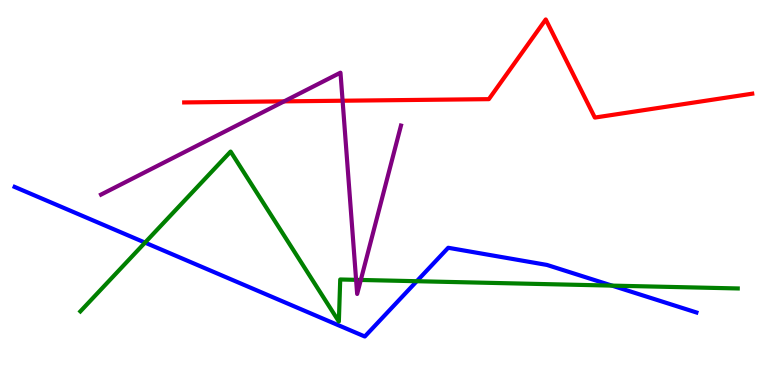[{'lines': ['blue', 'red'], 'intersections': []}, {'lines': ['green', 'red'], 'intersections': []}, {'lines': ['purple', 'red'], 'intersections': [{'x': 3.67, 'y': 7.37}, {'x': 4.42, 'y': 7.38}]}, {'lines': ['blue', 'green'], 'intersections': [{'x': 1.87, 'y': 3.7}, {'x': 5.38, 'y': 2.7}, {'x': 7.9, 'y': 2.58}]}, {'lines': ['blue', 'purple'], 'intersections': []}, {'lines': ['green', 'purple'], 'intersections': [{'x': 4.59, 'y': 2.73}, {'x': 4.66, 'y': 2.73}]}]